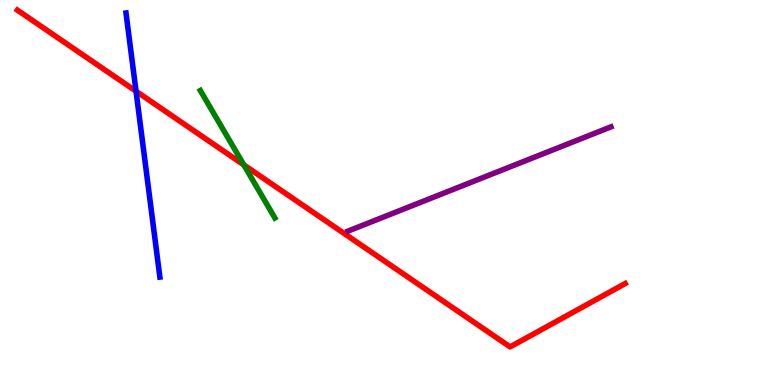[{'lines': ['blue', 'red'], 'intersections': [{'x': 1.76, 'y': 7.63}]}, {'lines': ['green', 'red'], 'intersections': [{'x': 3.15, 'y': 5.72}]}, {'lines': ['purple', 'red'], 'intersections': []}, {'lines': ['blue', 'green'], 'intersections': []}, {'lines': ['blue', 'purple'], 'intersections': []}, {'lines': ['green', 'purple'], 'intersections': []}]